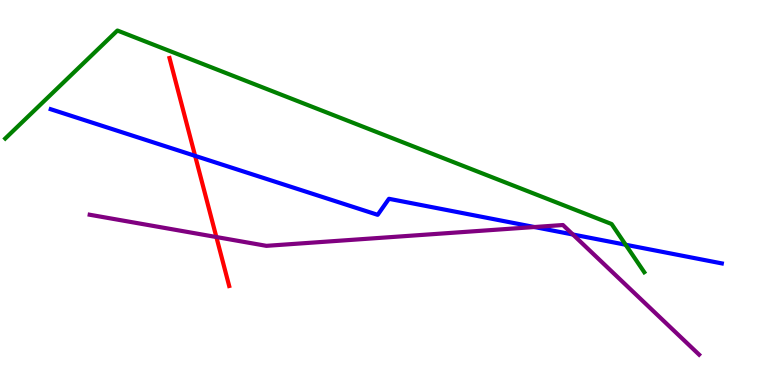[{'lines': ['blue', 'red'], 'intersections': [{'x': 2.52, 'y': 5.95}]}, {'lines': ['green', 'red'], 'intersections': []}, {'lines': ['purple', 'red'], 'intersections': [{'x': 2.79, 'y': 3.84}]}, {'lines': ['blue', 'green'], 'intersections': [{'x': 8.07, 'y': 3.64}]}, {'lines': ['blue', 'purple'], 'intersections': [{'x': 6.9, 'y': 4.1}, {'x': 7.39, 'y': 3.91}]}, {'lines': ['green', 'purple'], 'intersections': []}]